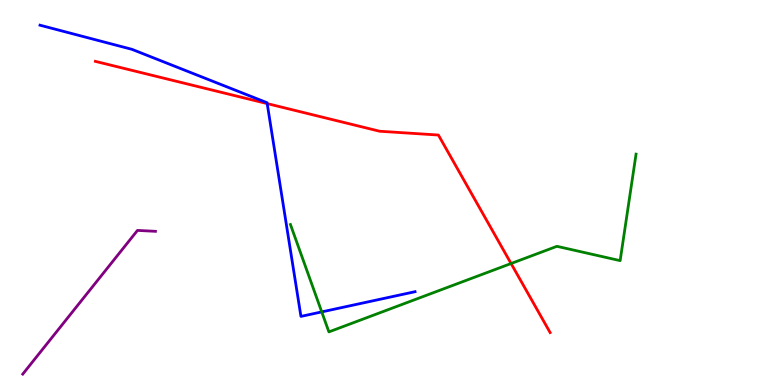[{'lines': ['blue', 'red'], 'intersections': [{'x': 3.45, 'y': 7.31}]}, {'lines': ['green', 'red'], 'intersections': [{'x': 6.59, 'y': 3.16}]}, {'lines': ['purple', 'red'], 'intersections': []}, {'lines': ['blue', 'green'], 'intersections': [{'x': 4.15, 'y': 1.9}]}, {'lines': ['blue', 'purple'], 'intersections': []}, {'lines': ['green', 'purple'], 'intersections': []}]